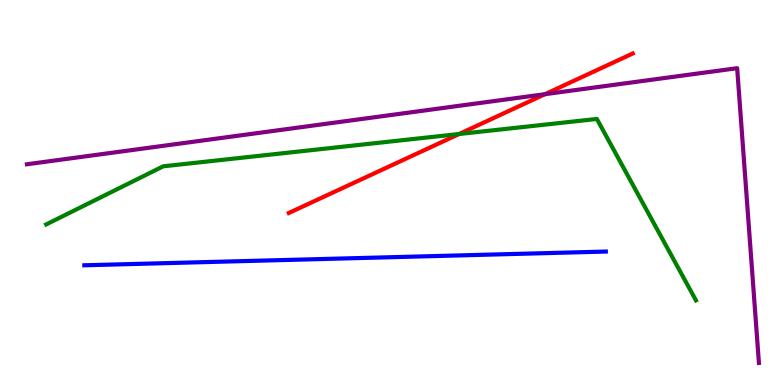[{'lines': ['blue', 'red'], 'intersections': []}, {'lines': ['green', 'red'], 'intersections': [{'x': 5.92, 'y': 6.52}]}, {'lines': ['purple', 'red'], 'intersections': [{'x': 7.03, 'y': 7.55}]}, {'lines': ['blue', 'green'], 'intersections': []}, {'lines': ['blue', 'purple'], 'intersections': []}, {'lines': ['green', 'purple'], 'intersections': []}]